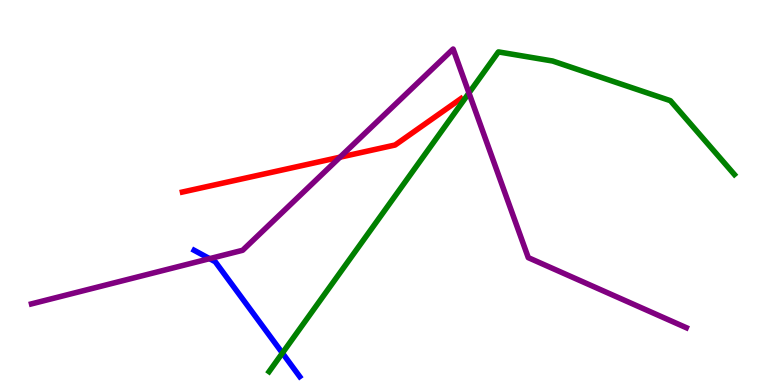[{'lines': ['blue', 'red'], 'intersections': []}, {'lines': ['green', 'red'], 'intersections': []}, {'lines': ['purple', 'red'], 'intersections': [{'x': 4.39, 'y': 5.92}]}, {'lines': ['blue', 'green'], 'intersections': [{'x': 3.64, 'y': 0.83}]}, {'lines': ['blue', 'purple'], 'intersections': [{'x': 2.7, 'y': 3.28}]}, {'lines': ['green', 'purple'], 'intersections': [{'x': 6.05, 'y': 7.58}]}]